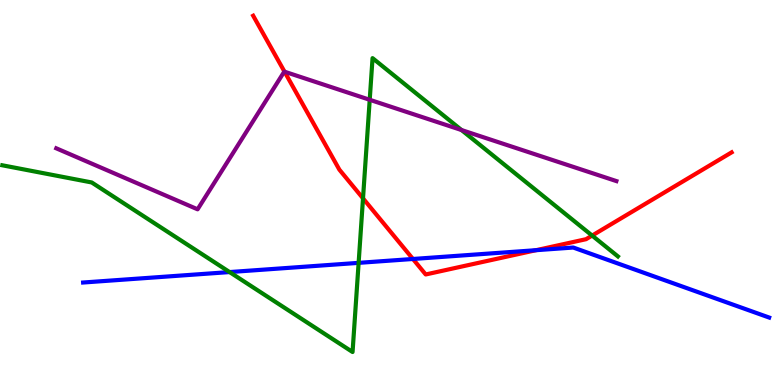[{'lines': ['blue', 'red'], 'intersections': [{'x': 5.33, 'y': 3.27}, {'x': 6.92, 'y': 3.5}]}, {'lines': ['green', 'red'], 'intersections': [{'x': 4.68, 'y': 4.85}, {'x': 7.64, 'y': 3.88}]}, {'lines': ['purple', 'red'], 'intersections': [{'x': 3.67, 'y': 8.14}]}, {'lines': ['blue', 'green'], 'intersections': [{'x': 2.96, 'y': 2.93}, {'x': 4.63, 'y': 3.17}]}, {'lines': ['blue', 'purple'], 'intersections': []}, {'lines': ['green', 'purple'], 'intersections': [{'x': 4.77, 'y': 7.41}, {'x': 5.96, 'y': 6.62}]}]